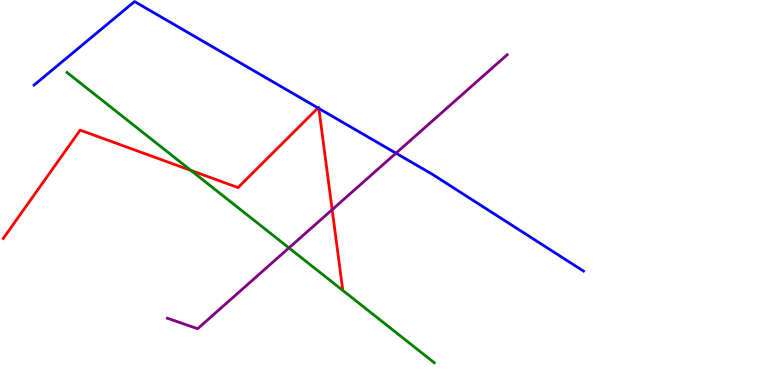[{'lines': ['blue', 'red'], 'intersections': [{'x': 4.1, 'y': 7.2}, {'x': 4.11, 'y': 7.18}]}, {'lines': ['green', 'red'], 'intersections': [{'x': 2.46, 'y': 5.57}]}, {'lines': ['purple', 'red'], 'intersections': [{'x': 4.29, 'y': 4.55}]}, {'lines': ['blue', 'green'], 'intersections': []}, {'lines': ['blue', 'purple'], 'intersections': [{'x': 5.11, 'y': 6.02}]}, {'lines': ['green', 'purple'], 'intersections': [{'x': 3.73, 'y': 3.56}]}]